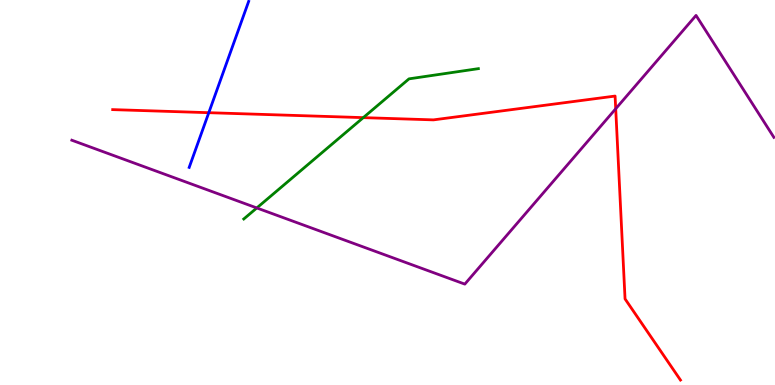[{'lines': ['blue', 'red'], 'intersections': [{'x': 2.69, 'y': 7.07}]}, {'lines': ['green', 'red'], 'intersections': [{'x': 4.69, 'y': 6.94}]}, {'lines': ['purple', 'red'], 'intersections': [{'x': 7.94, 'y': 7.17}]}, {'lines': ['blue', 'green'], 'intersections': []}, {'lines': ['blue', 'purple'], 'intersections': []}, {'lines': ['green', 'purple'], 'intersections': [{'x': 3.31, 'y': 4.6}]}]